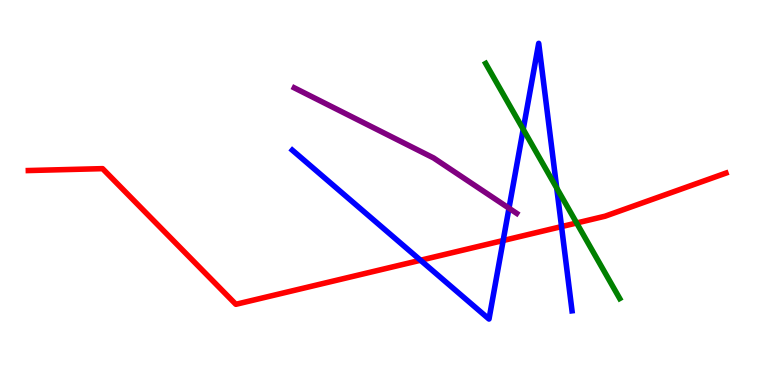[{'lines': ['blue', 'red'], 'intersections': [{'x': 5.43, 'y': 3.24}, {'x': 6.49, 'y': 3.75}, {'x': 7.25, 'y': 4.11}]}, {'lines': ['green', 'red'], 'intersections': [{'x': 7.44, 'y': 4.21}]}, {'lines': ['purple', 'red'], 'intersections': []}, {'lines': ['blue', 'green'], 'intersections': [{'x': 6.75, 'y': 6.64}, {'x': 7.18, 'y': 5.11}]}, {'lines': ['blue', 'purple'], 'intersections': [{'x': 6.57, 'y': 4.59}]}, {'lines': ['green', 'purple'], 'intersections': []}]